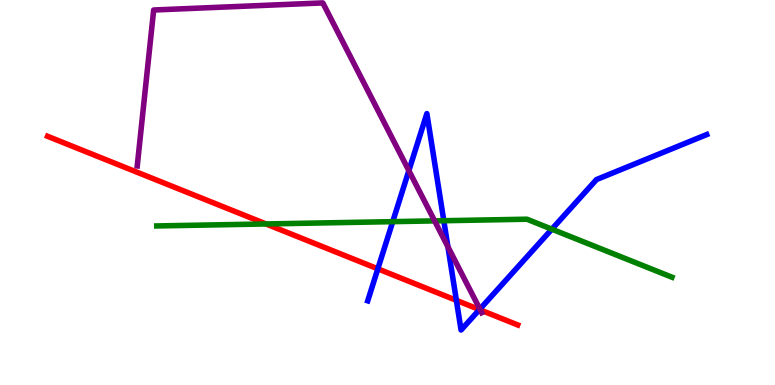[{'lines': ['blue', 'red'], 'intersections': [{'x': 4.88, 'y': 3.02}, {'x': 5.89, 'y': 2.2}, {'x': 6.19, 'y': 1.96}]}, {'lines': ['green', 'red'], 'intersections': [{'x': 3.43, 'y': 4.18}]}, {'lines': ['purple', 'red'], 'intersections': [{'x': 6.2, 'y': 1.95}]}, {'lines': ['blue', 'green'], 'intersections': [{'x': 5.07, 'y': 4.24}, {'x': 5.73, 'y': 4.27}, {'x': 7.12, 'y': 4.05}]}, {'lines': ['blue', 'purple'], 'intersections': [{'x': 5.28, 'y': 5.57}, {'x': 5.78, 'y': 3.59}, {'x': 6.19, 'y': 1.97}]}, {'lines': ['green', 'purple'], 'intersections': [{'x': 5.61, 'y': 4.26}]}]